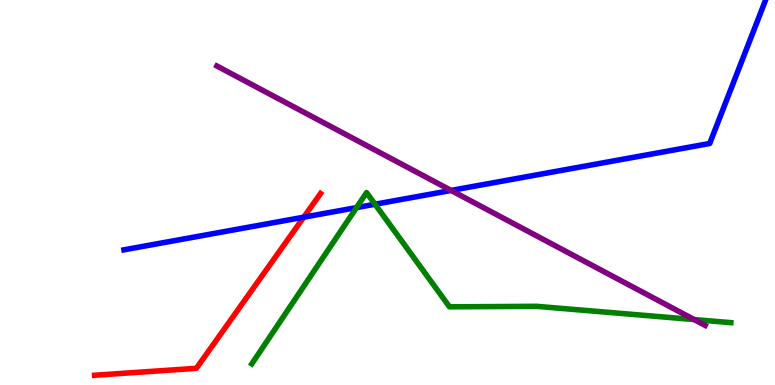[{'lines': ['blue', 'red'], 'intersections': [{'x': 3.92, 'y': 4.36}]}, {'lines': ['green', 'red'], 'intersections': []}, {'lines': ['purple', 'red'], 'intersections': []}, {'lines': ['blue', 'green'], 'intersections': [{'x': 4.6, 'y': 4.61}, {'x': 4.84, 'y': 4.69}]}, {'lines': ['blue', 'purple'], 'intersections': [{'x': 5.82, 'y': 5.05}]}, {'lines': ['green', 'purple'], 'intersections': [{'x': 8.96, 'y': 1.7}]}]